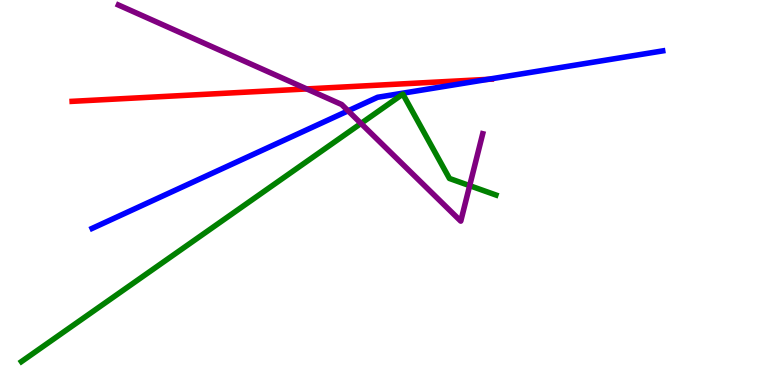[{'lines': ['blue', 'red'], 'intersections': [{'x': 6.29, 'y': 7.94}]}, {'lines': ['green', 'red'], 'intersections': []}, {'lines': ['purple', 'red'], 'intersections': [{'x': 3.96, 'y': 7.69}]}, {'lines': ['blue', 'green'], 'intersections': []}, {'lines': ['blue', 'purple'], 'intersections': [{'x': 4.49, 'y': 7.12}]}, {'lines': ['green', 'purple'], 'intersections': [{'x': 4.66, 'y': 6.79}, {'x': 6.06, 'y': 5.18}]}]